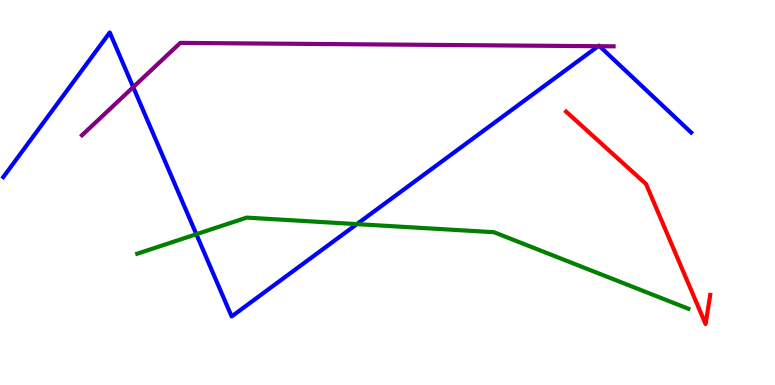[{'lines': ['blue', 'red'], 'intersections': []}, {'lines': ['green', 'red'], 'intersections': []}, {'lines': ['purple', 'red'], 'intersections': []}, {'lines': ['blue', 'green'], 'intersections': [{'x': 2.53, 'y': 3.92}, {'x': 4.6, 'y': 4.18}]}, {'lines': ['blue', 'purple'], 'intersections': [{'x': 1.72, 'y': 7.74}, {'x': 7.72, 'y': 8.8}, {'x': 7.74, 'y': 8.8}]}, {'lines': ['green', 'purple'], 'intersections': []}]